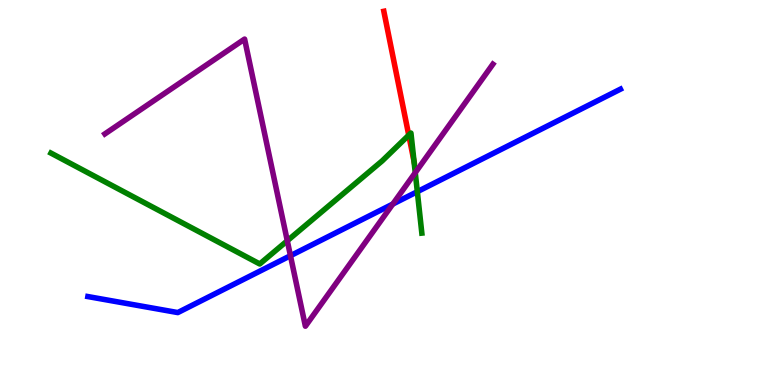[{'lines': ['blue', 'red'], 'intersections': []}, {'lines': ['green', 'red'], 'intersections': [{'x': 5.27, 'y': 6.49}, {'x': 5.34, 'y': 5.81}]}, {'lines': ['purple', 'red'], 'intersections': []}, {'lines': ['blue', 'green'], 'intersections': [{'x': 5.38, 'y': 5.02}]}, {'lines': ['blue', 'purple'], 'intersections': [{'x': 3.75, 'y': 3.36}, {'x': 5.07, 'y': 4.7}]}, {'lines': ['green', 'purple'], 'intersections': [{'x': 3.71, 'y': 3.75}, {'x': 5.36, 'y': 5.51}]}]